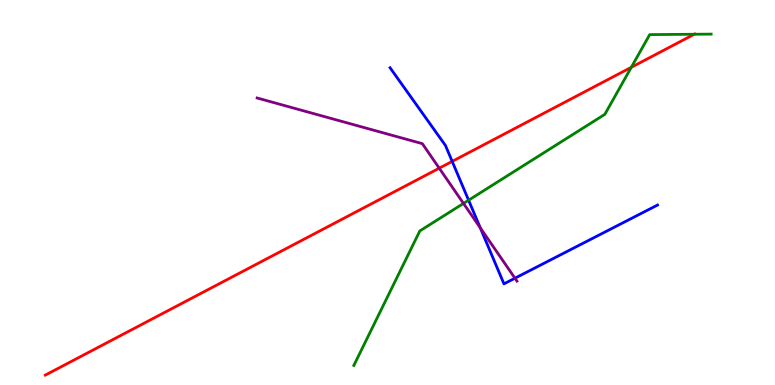[{'lines': ['blue', 'red'], 'intersections': [{'x': 5.83, 'y': 5.81}]}, {'lines': ['green', 'red'], 'intersections': [{'x': 8.15, 'y': 8.25}, {'x': 8.96, 'y': 9.11}]}, {'lines': ['purple', 'red'], 'intersections': [{'x': 5.67, 'y': 5.63}]}, {'lines': ['blue', 'green'], 'intersections': [{'x': 6.05, 'y': 4.8}]}, {'lines': ['blue', 'purple'], 'intersections': [{'x': 6.2, 'y': 4.08}, {'x': 6.64, 'y': 2.77}]}, {'lines': ['green', 'purple'], 'intersections': [{'x': 5.98, 'y': 4.72}]}]